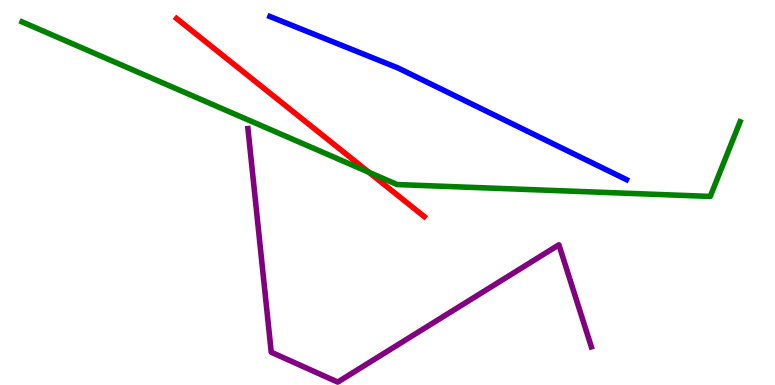[{'lines': ['blue', 'red'], 'intersections': []}, {'lines': ['green', 'red'], 'intersections': [{'x': 4.76, 'y': 5.53}]}, {'lines': ['purple', 'red'], 'intersections': []}, {'lines': ['blue', 'green'], 'intersections': []}, {'lines': ['blue', 'purple'], 'intersections': []}, {'lines': ['green', 'purple'], 'intersections': []}]